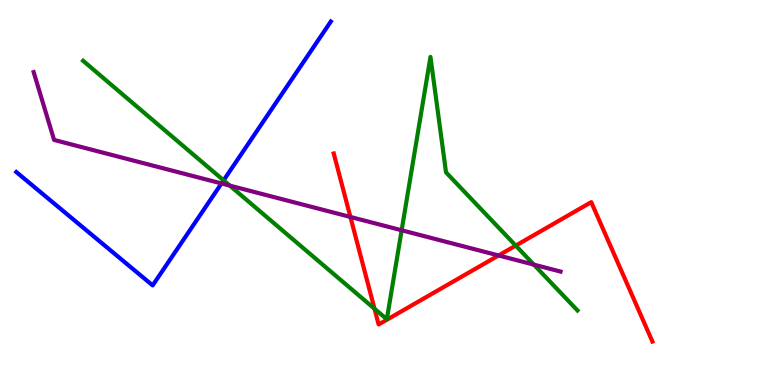[{'lines': ['blue', 'red'], 'intersections': []}, {'lines': ['green', 'red'], 'intersections': [{'x': 4.83, 'y': 1.98}, {'x': 6.65, 'y': 3.62}]}, {'lines': ['purple', 'red'], 'intersections': [{'x': 4.52, 'y': 4.36}, {'x': 6.43, 'y': 3.36}]}, {'lines': ['blue', 'green'], 'intersections': [{'x': 2.89, 'y': 5.32}]}, {'lines': ['blue', 'purple'], 'intersections': [{'x': 2.86, 'y': 5.24}]}, {'lines': ['green', 'purple'], 'intersections': [{'x': 2.96, 'y': 5.18}, {'x': 5.18, 'y': 4.02}, {'x': 6.89, 'y': 3.13}]}]